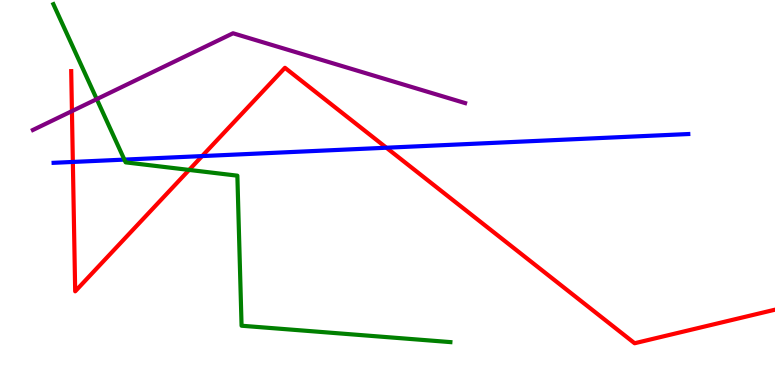[{'lines': ['blue', 'red'], 'intersections': [{'x': 0.94, 'y': 5.79}, {'x': 2.61, 'y': 5.95}, {'x': 4.99, 'y': 6.16}]}, {'lines': ['green', 'red'], 'intersections': [{'x': 2.44, 'y': 5.59}]}, {'lines': ['purple', 'red'], 'intersections': [{'x': 0.928, 'y': 7.11}]}, {'lines': ['blue', 'green'], 'intersections': [{'x': 1.61, 'y': 5.85}]}, {'lines': ['blue', 'purple'], 'intersections': []}, {'lines': ['green', 'purple'], 'intersections': [{'x': 1.25, 'y': 7.43}]}]